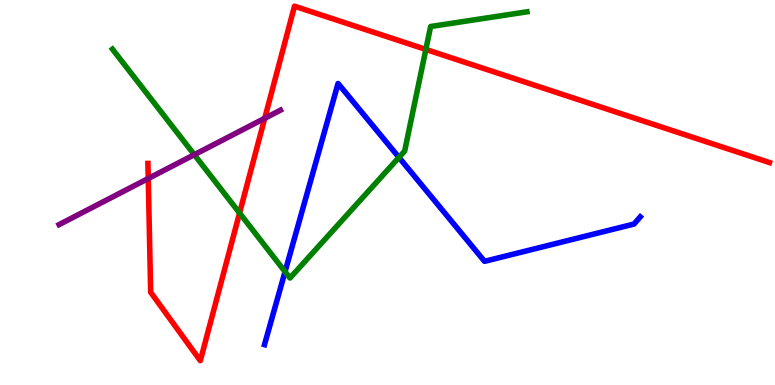[{'lines': ['blue', 'red'], 'intersections': []}, {'lines': ['green', 'red'], 'intersections': [{'x': 3.09, 'y': 4.47}, {'x': 5.49, 'y': 8.72}]}, {'lines': ['purple', 'red'], 'intersections': [{'x': 1.91, 'y': 5.36}, {'x': 3.42, 'y': 6.93}]}, {'lines': ['blue', 'green'], 'intersections': [{'x': 3.68, 'y': 2.94}, {'x': 5.15, 'y': 5.91}]}, {'lines': ['blue', 'purple'], 'intersections': []}, {'lines': ['green', 'purple'], 'intersections': [{'x': 2.51, 'y': 5.98}]}]